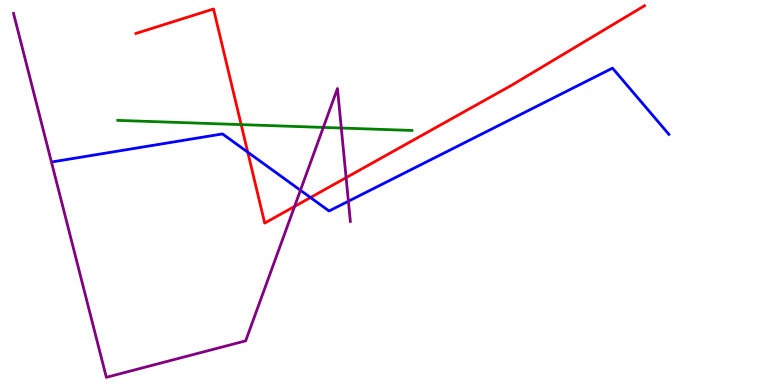[{'lines': ['blue', 'red'], 'intersections': [{'x': 3.2, 'y': 6.05}, {'x': 4.01, 'y': 4.87}]}, {'lines': ['green', 'red'], 'intersections': [{'x': 3.11, 'y': 6.76}]}, {'lines': ['purple', 'red'], 'intersections': [{'x': 3.8, 'y': 4.64}, {'x': 4.47, 'y': 5.39}]}, {'lines': ['blue', 'green'], 'intersections': []}, {'lines': ['blue', 'purple'], 'intersections': [{'x': 3.88, 'y': 5.06}, {'x': 4.5, 'y': 4.77}]}, {'lines': ['green', 'purple'], 'intersections': [{'x': 4.17, 'y': 6.69}, {'x': 4.4, 'y': 6.67}]}]